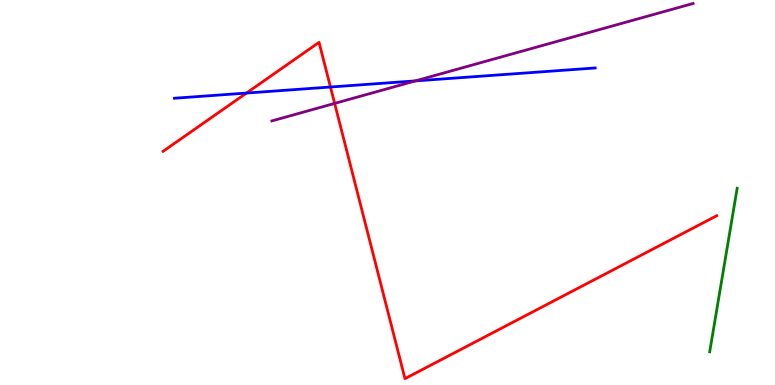[{'lines': ['blue', 'red'], 'intersections': [{'x': 3.18, 'y': 7.58}, {'x': 4.26, 'y': 7.74}]}, {'lines': ['green', 'red'], 'intersections': []}, {'lines': ['purple', 'red'], 'intersections': [{'x': 4.32, 'y': 7.31}]}, {'lines': ['blue', 'green'], 'intersections': []}, {'lines': ['blue', 'purple'], 'intersections': [{'x': 5.36, 'y': 7.9}]}, {'lines': ['green', 'purple'], 'intersections': []}]